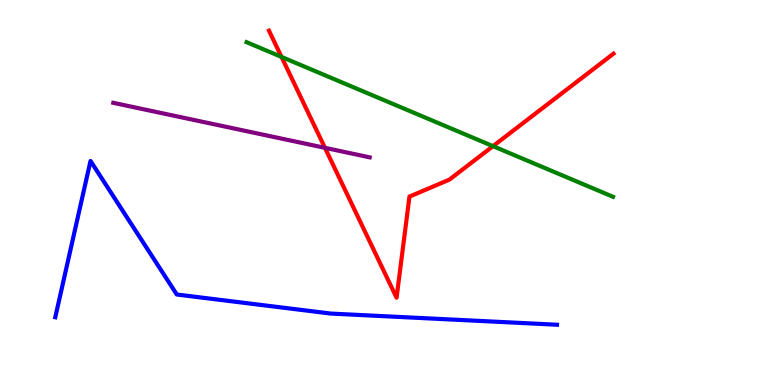[{'lines': ['blue', 'red'], 'intersections': []}, {'lines': ['green', 'red'], 'intersections': [{'x': 3.63, 'y': 8.52}, {'x': 6.36, 'y': 6.2}]}, {'lines': ['purple', 'red'], 'intersections': [{'x': 4.19, 'y': 6.16}]}, {'lines': ['blue', 'green'], 'intersections': []}, {'lines': ['blue', 'purple'], 'intersections': []}, {'lines': ['green', 'purple'], 'intersections': []}]